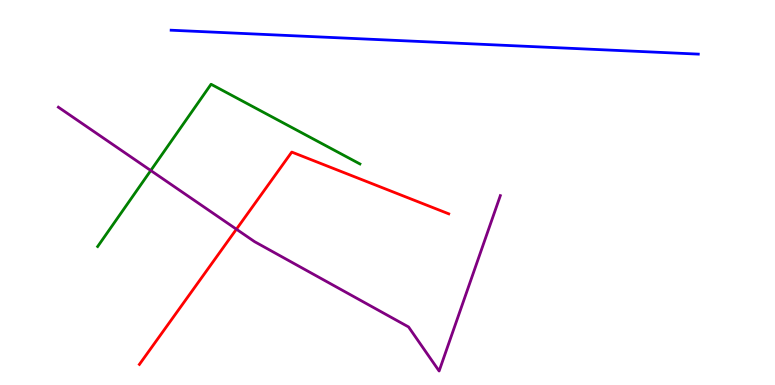[{'lines': ['blue', 'red'], 'intersections': []}, {'lines': ['green', 'red'], 'intersections': []}, {'lines': ['purple', 'red'], 'intersections': [{'x': 3.05, 'y': 4.05}]}, {'lines': ['blue', 'green'], 'intersections': []}, {'lines': ['blue', 'purple'], 'intersections': []}, {'lines': ['green', 'purple'], 'intersections': [{'x': 1.95, 'y': 5.57}]}]